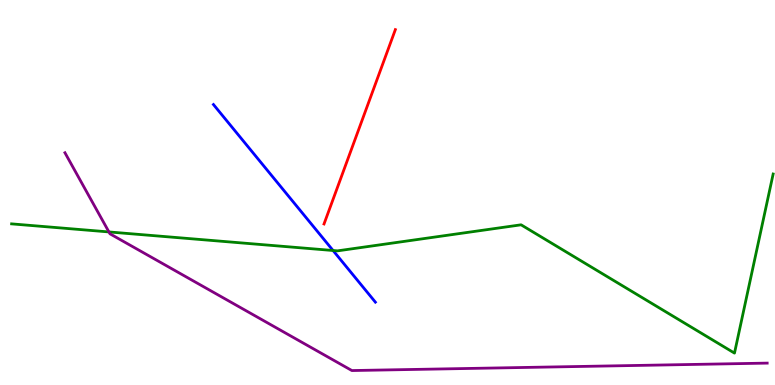[{'lines': ['blue', 'red'], 'intersections': []}, {'lines': ['green', 'red'], 'intersections': []}, {'lines': ['purple', 'red'], 'intersections': []}, {'lines': ['blue', 'green'], 'intersections': [{'x': 4.3, 'y': 3.49}]}, {'lines': ['blue', 'purple'], 'intersections': []}, {'lines': ['green', 'purple'], 'intersections': [{'x': 1.41, 'y': 3.98}]}]